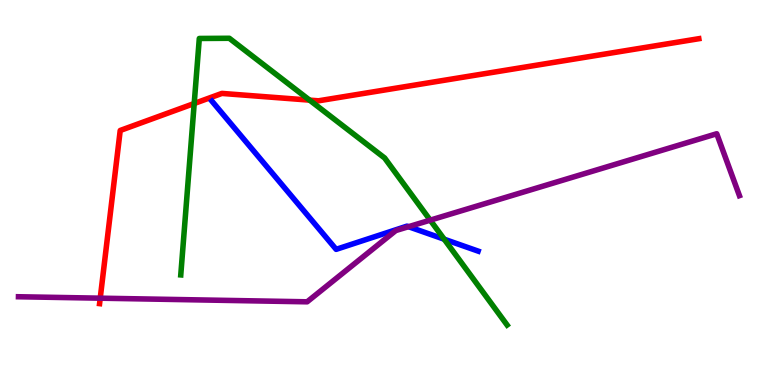[{'lines': ['blue', 'red'], 'intersections': []}, {'lines': ['green', 'red'], 'intersections': [{'x': 2.51, 'y': 7.31}, {'x': 3.99, 'y': 7.4}]}, {'lines': ['purple', 'red'], 'intersections': [{'x': 1.29, 'y': 2.25}]}, {'lines': ['blue', 'green'], 'intersections': [{'x': 5.73, 'y': 3.79}]}, {'lines': ['blue', 'purple'], 'intersections': [{'x': 5.27, 'y': 4.11}]}, {'lines': ['green', 'purple'], 'intersections': [{'x': 5.55, 'y': 4.28}]}]